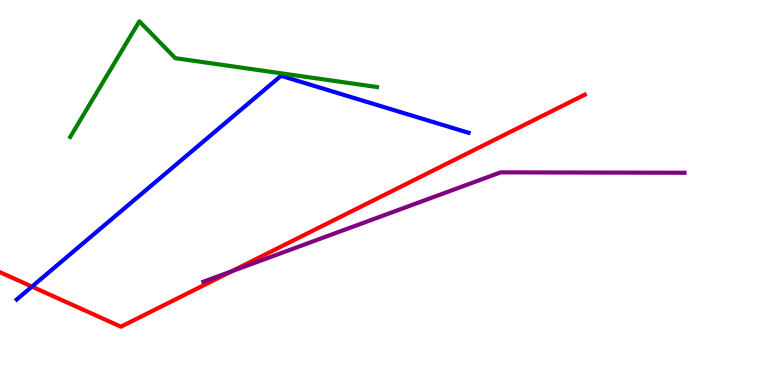[{'lines': ['blue', 'red'], 'intersections': [{'x': 0.412, 'y': 2.56}]}, {'lines': ['green', 'red'], 'intersections': []}, {'lines': ['purple', 'red'], 'intersections': [{'x': 2.99, 'y': 2.95}]}, {'lines': ['blue', 'green'], 'intersections': []}, {'lines': ['blue', 'purple'], 'intersections': []}, {'lines': ['green', 'purple'], 'intersections': []}]